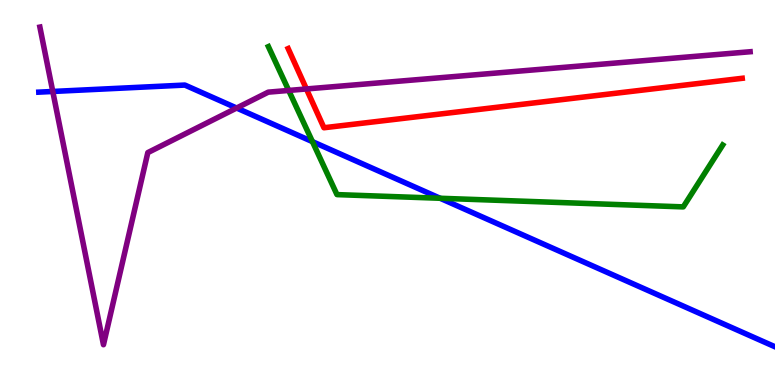[{'lines': ['blue', 'red'], 'intersections': []}, {'lines': ['green', 'red'], 'intersections': []}, {'lines': ['purple', 'red'], 'intersections': [{'x': 3.95, 'y': 7.69}]}, {'lines': ['blue', 'green'], 'intersections': [{'x': 4.03, 'y': 6.32}, {'x': 5.68, 'y': 4.85}]}, {'lines': ['blue', 'purple'], 'intersections': [{'x': 0.681, 'y': 7.62}, {'x': 3.05, 'y': 7.19}]}, {'lines': ['green', 'purple'], 'intersections': [{'x': 3.73, 'y': 7.65}]}]